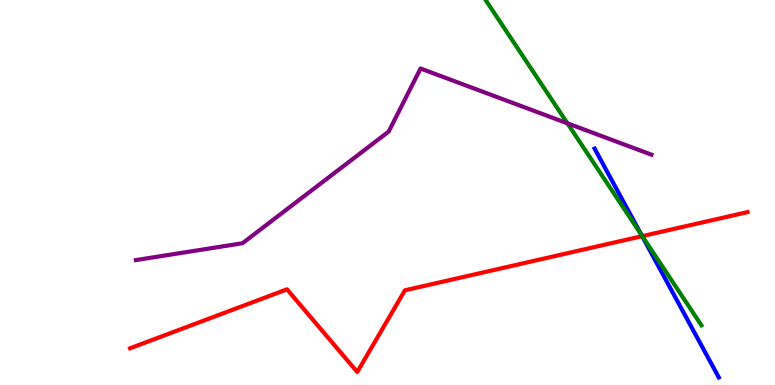[{'lines': ['blue', 'red'], 'intersections': [{'x': 8.29, 'y': 3.87}]}, {'lines': ['green', 'red'], 'intersections': [{'x': 8.29, 'y': 3.87}]}, {'lines': ['purple', 'red'], 'intersections': []}, {'lines': ['blue', 'green'], 'intersections': [{'x': 8.28, 'y': 3.9}]}, {'lines': ['blue', 'purple'], 'intersections': []}, {'lines': ['green', 'purple'], 'intersections': [{'x': 7.32, 'y': 6.8}]}]